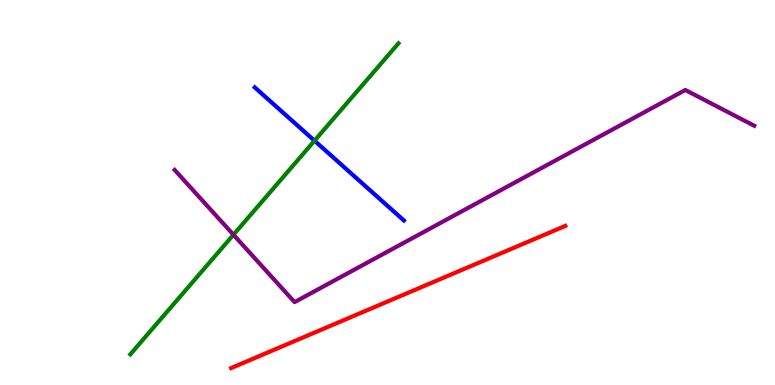[{'lines': ['blue', 'red'], 'intersections': []}, {'lines': ['green', 'red'], 'intersections': []}, {'lines': ['purple', 'red'], 'intersections': []}, {'lines': ['blue', 'green'], 'intersections': [{'x': 4.06, 'y': 6.35}]}, {'lines': ['blue', 'purple'], 'intersections': []}, {'lines': ['green', 'purple'], 'intersections': [{'x': 3.01, 'y': 3.9}]}]